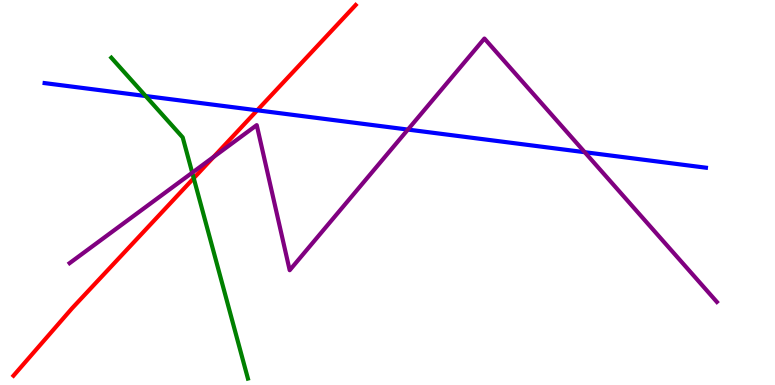[{'lines': ['blue', 'red'], 'intersections': [{'x': 3.32, 'y': 7.14}]}, {'lines': ['green', 'red'], 'intersections': [{'x': 2.5, 'y': 5.37}]}, {'lines': ['purple', 'red'], 'intersections': [{'x': 2.76, 'y': 5.92}]}, {'lines': ['blue', 'green'], 'intersections': [{'x': 1.88, 'y': 7.51}]}, {'lines': ['blue', 'purple'], 'intersections': [{'x': 5.26, 'y': 6.63}, {'x': 7.54, 'y': 6.05}]}, {'lines': ['green', 'purple'], 'intersections': [{'x': 2.48, 'y': 5.51}]}]